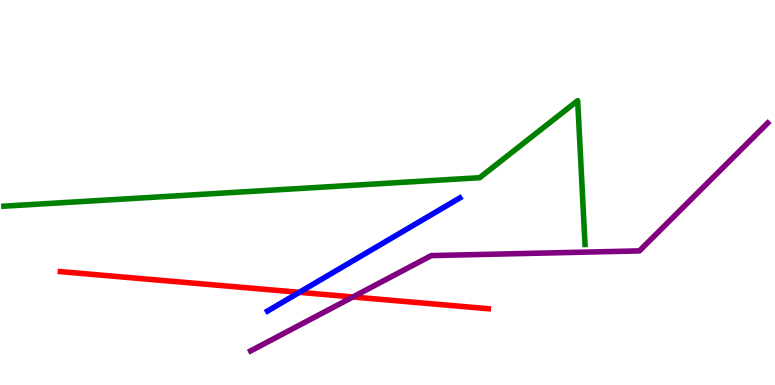[{'lines': ['blue', 'red'], 'intersections': [{'x': 3.86, 'y': 2.41}]}, {'lines': ['green', 'red'], 'intersections': []}, {'lines': ['purple', 'red'], 'intersections': [{'x': 4.55, 'y': 2.29}]}, {'lines': ['blue', 'green'], 'intersections': []}, {'lines': ['blue', 'purple'], 'intersections': []}, {'lines': ['green', 'purple'], 'intersections': []}]